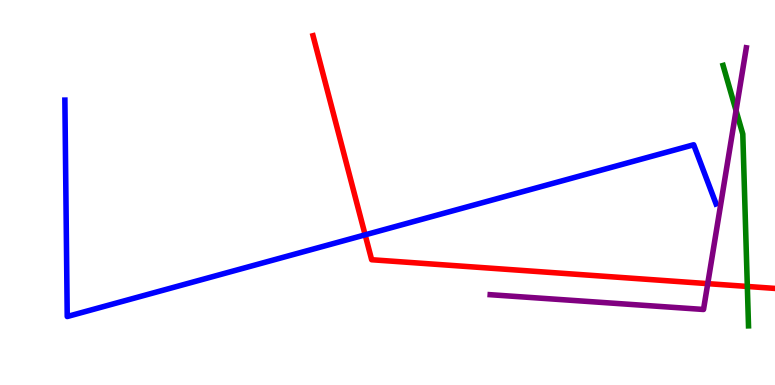[{'lines': ['blue', 'red'], 'intersections': [{'x': 4.71, 'y': 3.9}]}, {'lines': ['green', 'red'], 'intersections': [{'x': 9.64, 'y': 2.56}]}, {'lines': ['purple', 'red'], 'intersections': [{'x': 9.13, 'y': 2.63}]}, {'lines': ['blue', 'green'], 'intersections': []}, {'lines': ['blue', 'purple'], 'intersections': []}, {'lines': ['green', 'purple'], 'intersections': [{'x': 9.5, 'y': 7.13}]}]